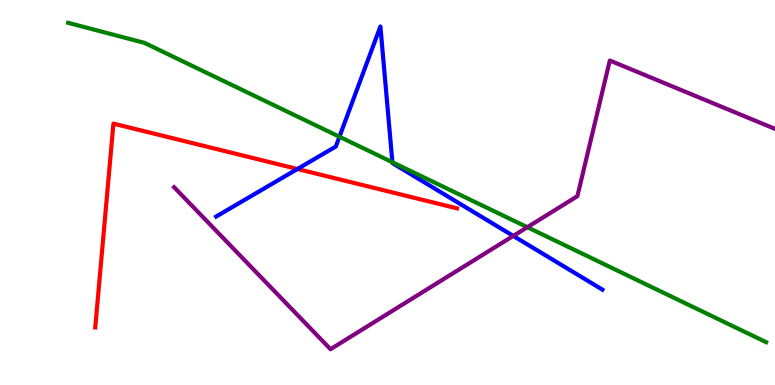[{'lines': ['blue', 'red'], 'intersections': [{'x': 3.84, 'y': 5.61}]}, {'lines': ['green', 'red'], 'intersections': []}, {'lines': ['purple', 'red'], 'intersections': []}, {'lines': ['blue', 'green'], 'intersections': [{'x': 4.38, 'y': 6.45}, {'x': 5.06, 'y': 5.79}]}, {'lines': ['blue', 'purple'], 'intersections': [{'x': 6.62, 'y': 3.87}]}, {'lines': ['green', 'purple'], 'intersections': [{'x': 6.8, 'y': 4.1}]}]